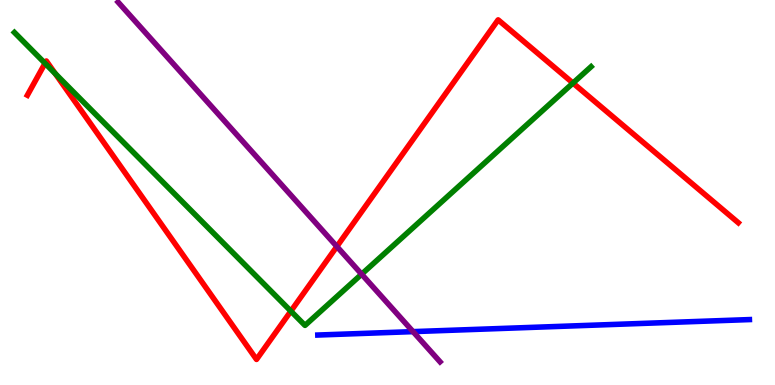[{'lines': ['blue', 'red'], 'intersections': []}, {'lines': ['green', 'red'], 'intersections': [{'x': 0.581, 'y': 8.36}, {'x': 0.713, 'y': 8.09}, {'x': 3.75, 'y': 1.92}, {'x': 7.39, 'y': 7.84}]}, {'lines': ['purple', 'red'], 'intersections': [{'x': 4.35, 'y': 3.6}]}, {'lines': ['blue', 'green'], 'intersections': []}, {'lines': ['blue', 'purple'], 'intersections': [{'x': 5.33, 'y': 1.39}]}, {'lines': ['green', 'purple'], 'intersections': [{'x': 4.67, 'y': 2.88}]}]